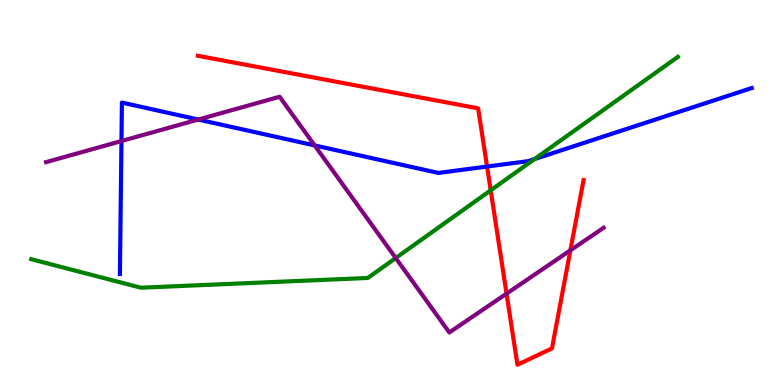[{'lines': ['blue', 'red'], 'intersections': [{'x': 6.28, 'y': 5.67}]}, {'lines': ['green', 'red'], 'intersections': [{'x': 6.33, 'y': 5.06}]}, {'lines': ['purple', 'red'], 'intersections': [{'x': 6.54, 'y': 2.37}, {'x': 7.36, 'y': 3.5}]}, {'lines': ['blue', 'green'], 'intersections': [{'x': 6.9, 'y': 5.87}]}, {'lines': ['blue', 'purple'], 'intersections': [{'x': 1.57, 'y': 6.34}, {'x': 2.56, 'y': 6.89}, {'x': 4.06, 'y': 6.22}]}, {'lines': ['green', 'purple'], 'intersections': [{'x': 5.11, 'y': 3.3}]}]